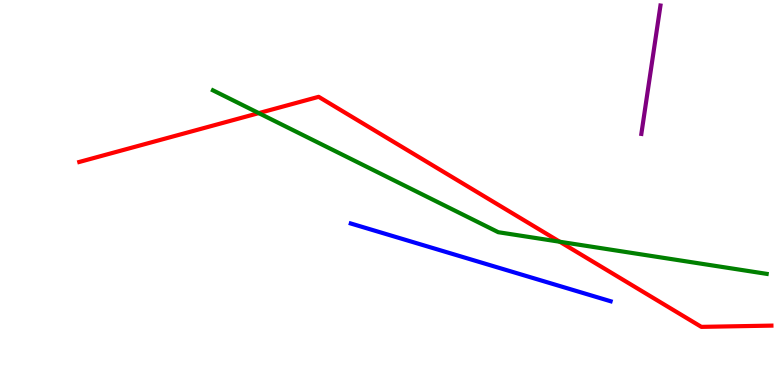[{'lines': ['blue', 'red'], 'intersections': []}, {'lines': ['green', 'red'], 'intersections': [{'x': 3.34, 'y': 7.06}, {'x': 7.22, 'y': 3.72}]}, {'lines': ['purple', 'red'], 'intersections': []}, {'lines': ['blue', 'green'], 'intersections': []}, {'lines': ['blue', 'purple'], 'intersections': []}, {'lines': ['green', 'purple'], 'intersections': []}]